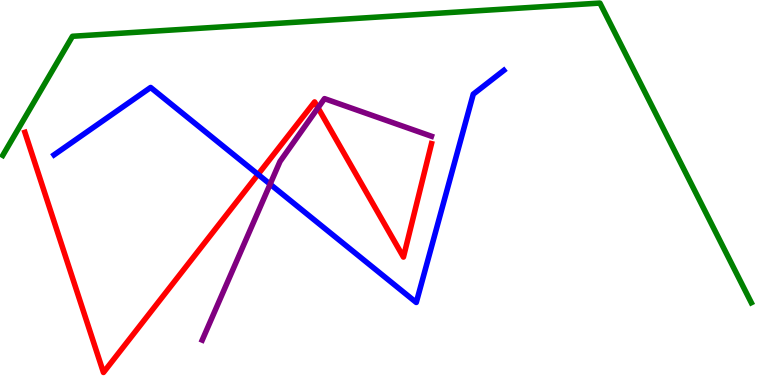[{'lines': ['blue', 'red'], 'intersections': [{'x': 3.33, 'y': 5.47}]}, {'lines': ['green', 'red'], 'intersections': []}, {'lines': ['purple', 'red'], 'intersections': [{'x': 4.1, 'y': 7.2}]}, {'lines': ['blue', 'green'], 'intersections': []}, {'lines': ['blue', 'purple'], 'intersections': [{'x': 3.49, 'y': 5.22}]}, {'lines': ['green', 'purple'], 'intersections': []}]